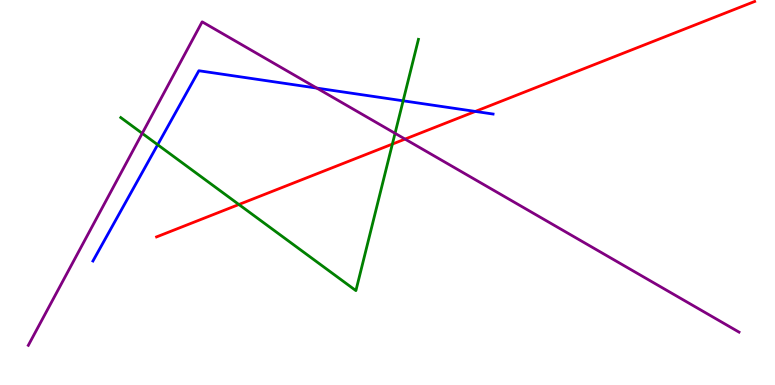[{'lines': ['blue', 'red'], 'intersections': [{'x': 6.13, 'y': 7.11}]}, {'lines': ['green', 'red'], 'intersections': [{'x': 3.08, 'y': 4.69}, {'x': 5.06, 'y': 6.26}]}, {'lines': ['purple', 'red'], 'intersections': [{'x': 5.23, 'y': 6.39}]}, {'lines': ['blue', 'green'], 'intersections': [{'x': 2.03, 'y': 6.24}, {'x': 5.2, 'y': 7.38}]}, {'lines': ['blue', 'purple'], 'intersections': [{'x': 4.09, 'y': 7.71}]}, {'lines': ['green', 'purple'], 'intersections': [{'x': 1.84, 'y': 6.54}, {'x': 5.1, 'y': 6.54}]}]